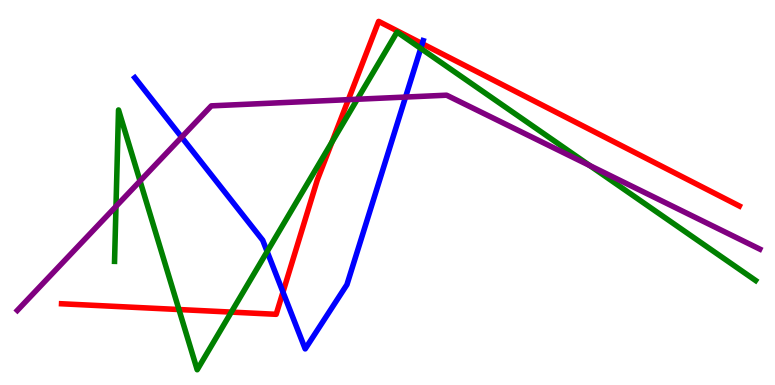[{'lines': ['blue', 'red'], 'intersections': [{'x': 3.65, 'y': 2.41}, {'x': 5.45, 'y': 8.87}]}, {'lines': ['green', 'red'], 'intersections': [{'x': 2.31, 'y': 1.96}, {'x': 2.98, 'y': 1.89}, {'x': 4.28, 'y': 6.31}]}, {'lines': ['purple', 'red'], 'intersections': [{'x': 4.5, 'y': 7.41}]}, {'lines': ['blue', 'green'], 'intersections': [{'x': 3.45, 'y': 3.47}, {'x': 5.43, 'y': 8.74}]}, {'lines': ['blue', 'purple'], 'intersections': [{'x': 2.34, 'y': 6.44}, {'x': 5.23, 'y': 7.48}]}, {'lines': ['green', 'purple'], 'intersections': [{'x': 1.5, 'y': 4.64}, {'x': 1.81, 'y': 5.3}, {'x': 4.61, 'y': 7.42}, {'x': 7.61, 'y': 5.7}]}]